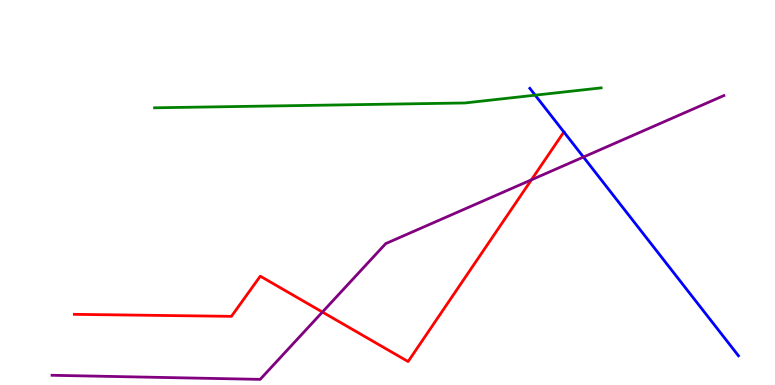[{'lines': ['blue', 'red'], 'intersections': [{'x': 7.28, 'y': 6.57}]}, {'lines': ['green', 'red'], 'intersections': []}, {'lines': ['purple', 'red'], 'intersections': [{'x': 4.16, 'y': 1.89}, {'x': 6.86, 'y': 5.33}]}, {'lines': ['blue', 'green'], 'intersections': [{'x': 6.91, 'y': 7.53}]}, {'lines': ['blue', 'purple'], 'intersections': [{'x': 7.53, 'y': 5.92}]}, {'lines': ['green', 'purple'], 'intersections': []}]